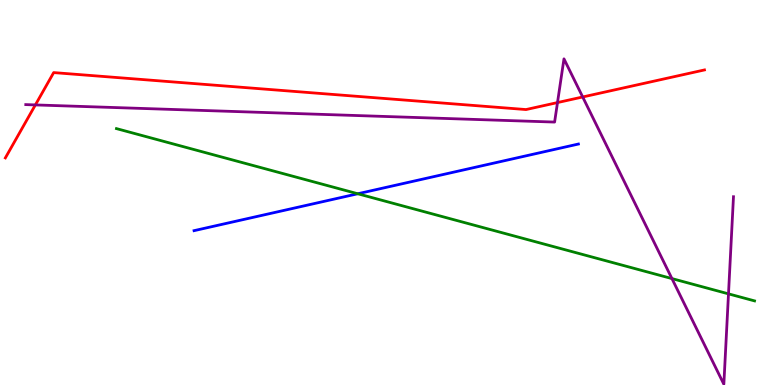[{'lines': ['blue', 'red'], 'intersections': []}, {'lines': ['green', 'red'], 'intersections': []}, {'lines': ['purple', 'red'], 'intersections': [{'x': 0.456, 'y': 7.27}, {'x': 7.19, 'y': 7.34}, {'x': 7.52, 'y': 7.48}]}, {'lines': ['blue', 'green'], 'intersections': [{'x': 4.62, 'y': 4.97}]}, {'lines': ['blue', 'purple'], 'intersections': []}, {'lines': ['green', 'purple'], 'intersections': [{'x': 8.67, 'y': 2.76}, {'x': 9.4, 'y': 2.37}]}]